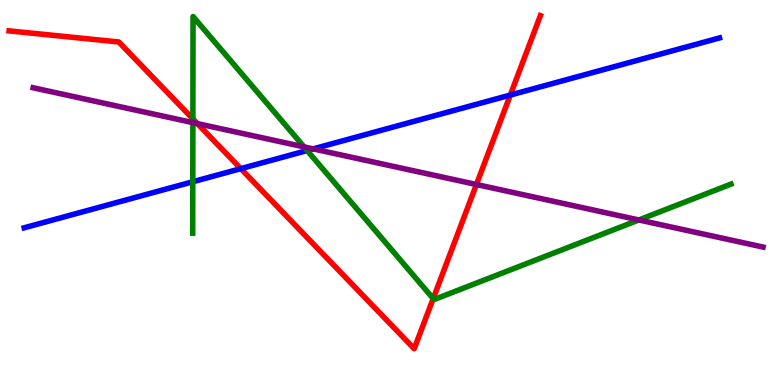[{'lines': ['blue', 'red'], 'intersections': [{'x': 3.11, 'y': 5.62}, {'x': 6.58, 'y': 7.53}]}, {'lines': ['green', 'red'], 'intersections': [{'x': 2.49, 'y': 6.91}, {'x': 5.59, 'y': 2.24}]}, {'lines': ['purple', 'red'], 'intersections': [{'x': 2.55, 'y': 6.79}, {'x': 6.15, 'y': 5.21}]}, {'lines': ['blue', 'green'], 'intersections': [{'x': 2.49, 'y': 5.28}, {'x': 3.96, 'y': 6.09}]}, {'lines': ['blue', 'purple'], 'intersections': [{'x': 4.04, 'y': 6.13}]}, {'lines': ['green', 'purple'], 'intersections': [{'x': 2.49, 'y': 6.82}, {'x': 3.92, 'y': 6.18}, {'x': 8.24, 'y': 4.29}]}]